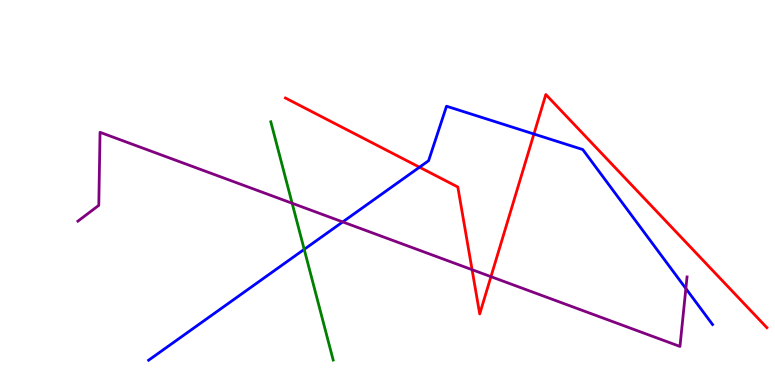[{'lines': ['blue', 'red'], 'intersections': [{'x': 5.41, 'y': 5.66}, {'x': 6.89, 'y': 6.52}]}, {'lines': ['green', 'red'], 'intersections': []}, {'lines': ['purple', 'red'], 'intersections': [{'x': 6.09, 'y': 3.0}, {'x': 6.33, 'y': 2.81}]}, {'lines': ['blue', 'green'], 'intersections': [{'x': 3.93, 'y': 3.52}]}, {'lines': ['blue', 'purple'], 'intersections': [{'x': 4.42, 'y': 4.24}, {'x': 8.85, 'y': 2.51}]}, {'lines': ['green', 'purple'], 'intersections': [{'x': 3.77, 'y': 4.72}]}]